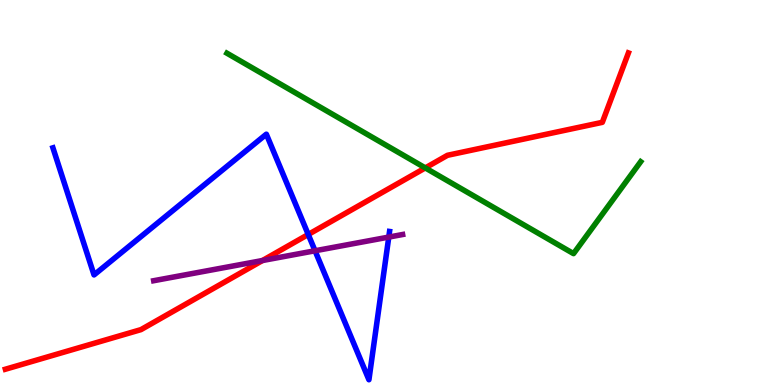[{'lines': ['blue', 'red'], 'intersections': [{'x': 3.98, 'y': 3.91}]}, {'lines': ['green', 'red'], 'intersections': [{'x': 5.49, 'y': 5.64}]}, {'lines': ['purple', 'red'], 'intersections': [{'x': 3.39, 'y': 3.23}]}, {'lines': ['blue', 'green'], 'intersections': []}, {'lines': ['blue', 'purple'], 'intersections': [{'x': 4.07, 'y': 3.49}, {'x': 5.02, 'y': 3.84}]}, {'lines': ['green', 'purple'], 'intersections': []}]